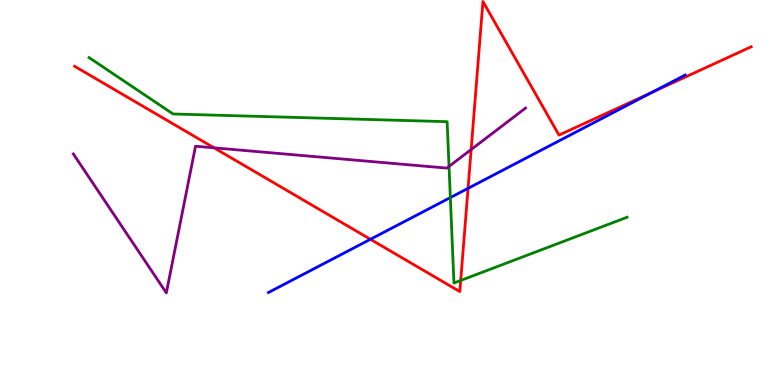[{'lines': ['blue', 'red'], 'intersections': [{'x': 4.78, 'y': 3.78}, {'x': 6.04, 'y': 5.11}, {'x': 8.41, 'y': 7.6}]}, {'lines': ['green', 'red'], 'intersections': [{'x': 5.94, 'y': 2.72}]}, {'lines': ['purple', 'red'], 'intersections': [{'x': 2.76, 'y': 6.16}, {'x': 6.08, 'y': 6.12}]}, {'lines': ['blue', 'green'], 'intersections': [{'x': 5.81, 'y': 4.87}]}, {'lines': ['blue', 'purple'], 'intersections': []}, {'lines': ['green', 'purple'], 'intersections': [{'x': 5.79, 'y': 5.68}]}]